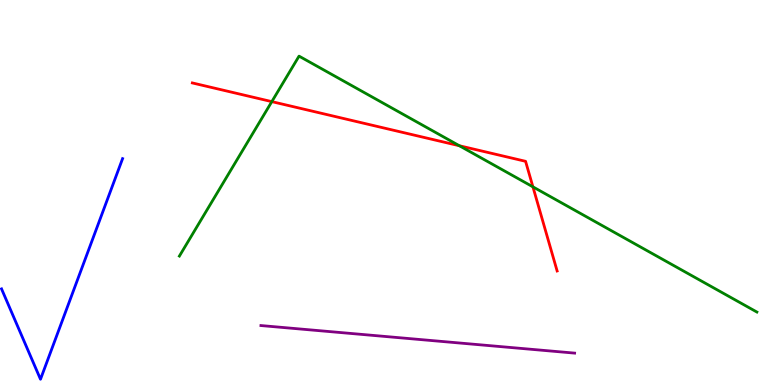[{'lines': ['blue', 'red'], 'intersections': []}, {'lines': ['green', 'red'], 'intersections': [{'x': 3.51, 'y': 7.36}, {'x': 5.93, 'y': 6.21}, {'x': 6.88, 'y': 5.15}]}, {'lines': ['purple', 'red'], 'intersections': []}, {'lines': ['blue', 'green'], 'intersections': []}, {'lines': ['blue', 'purple'], 'intersections': []}, {'lines': ['green', 'purple'], 'intersections': []}]